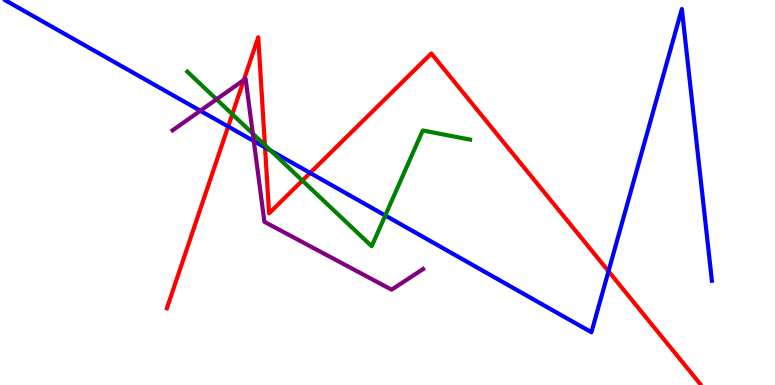[{'lines': ['blue', 'red'], 'intersections': [{'x': 2.94, 'y': 6.71}, {'x': 3.42, 'y': 6.17}, {'x': 4.0, 'y': 5.51}, {'x': 7.85, 'y': 2.95}]}, {'lines': ['green', 'red'], 'intersections': [{'x': 3.0, 'y': 7.03}, {'x': 3.42, 'y': 6.23}, {'x': 3.9, 'y': 5.31}]}, {'lines': ['purple', 'red'], 'intersections': [{'x': 3.15, 'y': 7.92}]}, {'lines': ['blue', 'green'], 'intersections': [{'x': 3.49, 'y': 6.09}, {'x': 4.97, 'y': 4.4}]}, {'lines': ['blue', 'purple'], 'intersections': [{'x': 2.58, 'y': 7.12}, {'x': 3.27, 'y': 6.34}]}, {'lines': ['green', 'purple'], 'intersections': [{'x': 2.79, 'y': 7.42}, {'x': 3.26, 'y': 6.53}]}]